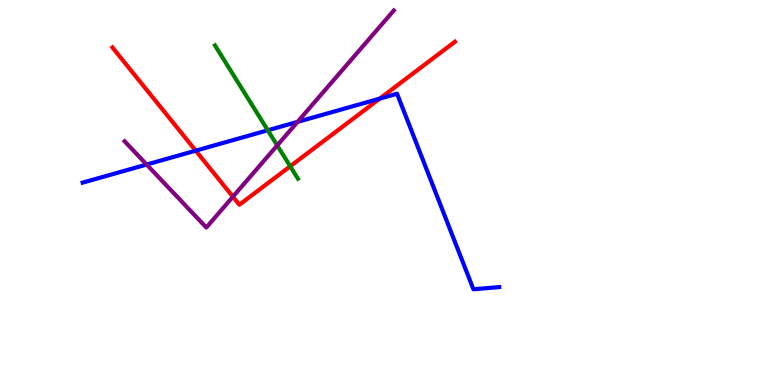[{'lines': ['blue', 'red'], 'intersections': [{'x': 2.53, 'y': 6.09}, {'x': 4.9, 'y': 7.44}]}, {'lines': ['green', 'red'], 'intersections': [{'x': 3.74, 'y': 5.68}]}, {'lines': ['purple', 'red'], 'intersections': [{'x': 3.01, 'y': 4.89}]}, {'lines': ['blue', 'green'], 'intersections': [{'x': 3.46, 'y': 6.62}]}, {'lines': ['blue', 'purple'], 'intersections': [{'x': 1.89, 'y': 5.73}, {'x': 3.84, 'y': 6.83}]}, {'lines': ['green', 'purple'], 'intersections': [{'x': 3.58, 'y': 6.22}]}]